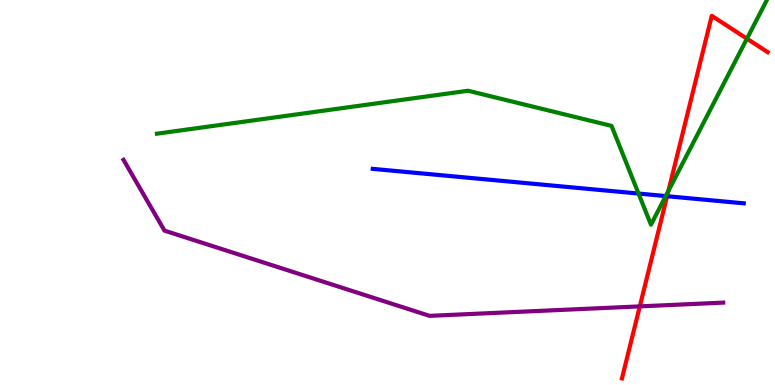[{'lines': ['blue', 'red'], 'intersections': [{'x': 8.61, 'y': 4.9}]}, {'lines': ['green', 'red'], 'intersections': [{'x': 8.62, 'y': 5.04}, {'x': 9.64, 'y': 9.0}]}, {'lines': ['purple', 'red'], 'intersections': [{'x': 8.26, 'y': 2.04}]}, {'lines': ['blue', 'green'], 'intersections': [{'x': 8.24, 'y': 4.97}, {'x': 8.59, 'y': 4.91}]}, {'lines': ['blue', 'purple'], 'intersections': []}, {'lines': ['green', 'purple'], 'intersections': []}]